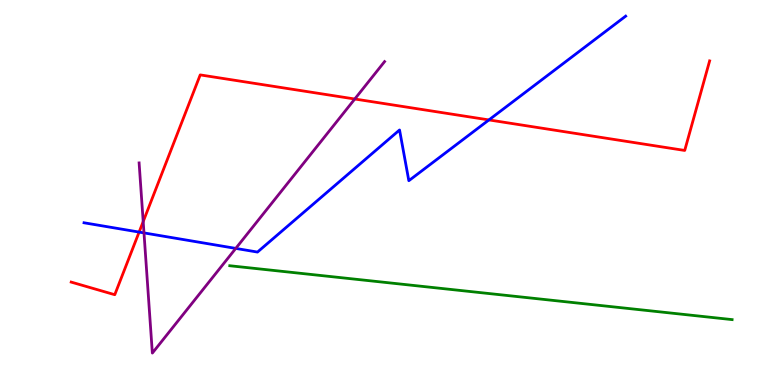[{'lines': ['blue', 'red'], 'intersections': [{'x': 1.8, 'y': 3.97}, {'x': 6.31, 'y': 6.89}]}, {'lines': ['green', 'red'], 'intersections': []}, {'lines': ['purple', 'red'], 'intersections': [{'x': 1.85, 'y': 4.24}, {'x': 4.58, 'y': 7.43}]}, {'lines': ['blue', 'green'], 'intersections': []}, {'lines': ['blue', 'purple'], 'intersections': [{'x': 1.86, 'y': 3.95}, {'x': 3.04, 'y': 3.55}]}, {'lines': ['green', 'purple'], 'intersections': []}]